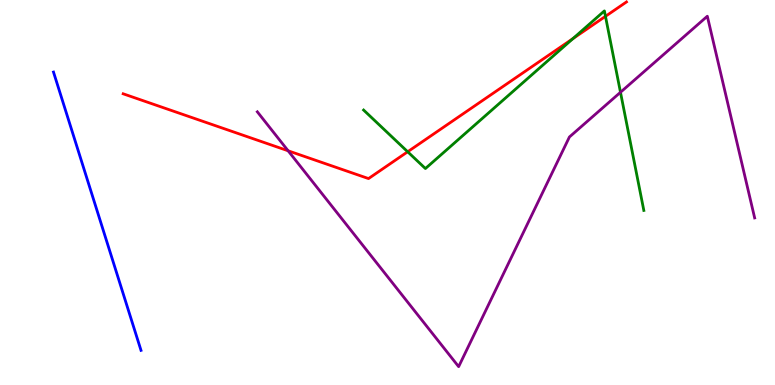[{'lines': ['blue', 'red'], 'intersections': []}, {'lines': ['green', 'red'], 'intersections': [{'x': 5.26, 'y': 6.06}, {'x': 7.39, 'y': 9.0}, {'x': 7.81, 'y': 9.58}]}, {'lines': ['purple', 'red'], 'intersections': [{'x': 3.72, 'y': 6.08}]}, {'lines': ['blue', 'green'], 'intersections': []}, {'lines': ['blue', 'purple'], 'intersections': []}, {'lines': ['green', 'purple'], 'intersections': [{'x': 8.01, 'y': 7.6}]}]